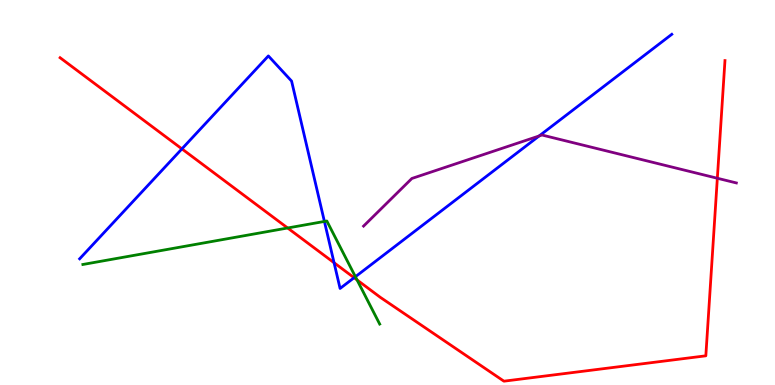[{'lines': ['blue', 'red'], 'intersections': [{'x': 2.35, 'y': 6.13}, {'x': 4.31, 'y': 3.18}, {'x': 4.57, 'y': 2.79}]}, {'lines': ['green', 'red'], 'intersections': [{'x': 3.71, 'y': 4.08}, {'x': 4.61, 'y': 2.73}]}, {'lines': ['purple', 'red'], 'intersections': [{'x': 9.26, 'y': 5.37}]}, {'lines': ['blue', 'green'], 'intersections': [{'x': 4.19, 'y': 4.25}, {'x': 4.59, 'y': 2.81}]}, {'lines': ['blue', 'purple'], 'intersections': [{'x': 6.96, 'y': 6.47}]}, {'lines': ['green', 'purple'], 'intersections': []}]